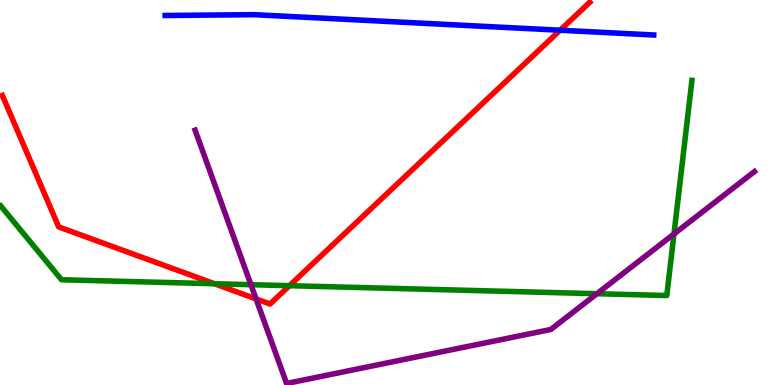[{'lines': ['blue', 'red'], 'intersections': [{'x': 7.23, 'y': 9.21}]}, {'lines': ['green', 'red'], 'intersections': [{'x': 2.77, 'y': 2.63}, {'x': 3.73, 'y': 2.58}]}, {'lines': ['purple', 'red'], 'intersections': [{'x': 3.3, 'y': 2.24}]}, {'lines': ['blue', 'green'], 'intersections': []}, {'lines': ['blue', 'purple'], 'intersections': []}, {'lines': ['green', 'purple'], 'intersections': [{'x': 3.24, 'y': 2.61}, {'x': 7.7, 'y': 2.37}, {'x': 8.7, 'y': 3.92}]}]